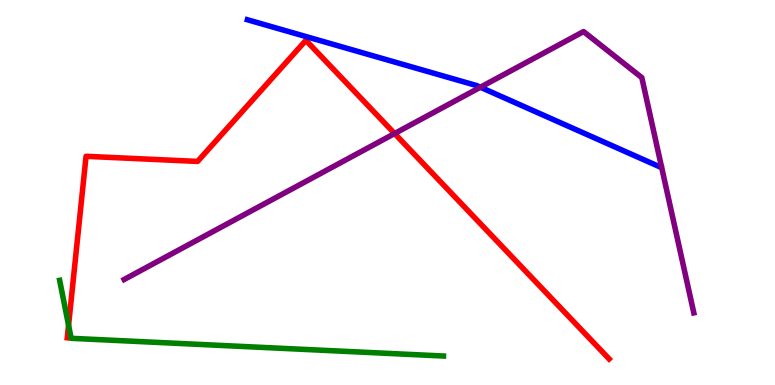[{'lines': ['blue', 'red'], 'intersections': []}, {'lines': ['green', 'red'], 'intersections': [{'x': 0.885, 'y': 1.55}]}, {'lines': ['purple', 'red'], 'intersections': [{'x': 5.09, 'y': 6.53}]}, {'lines': ['blue', 'green'], 'intersections': []}, {'lines': ['blue', 'purple'], 'intersections': [{'x': 6.2, 'y': 7.73}]}, {'lines': ['green', 'purple'], 'intersections': []}]